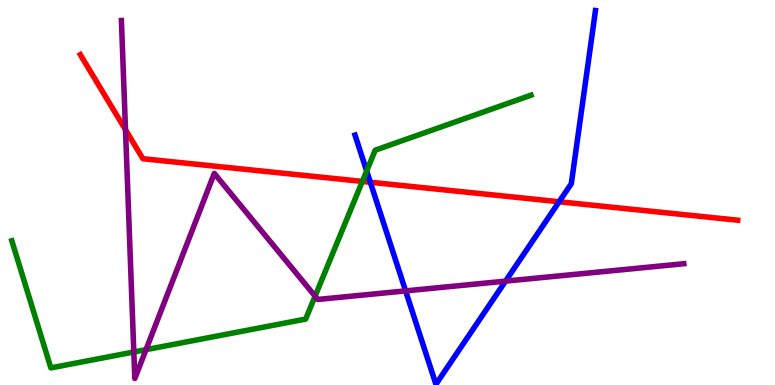[{'lines': ['blue', 'red'], 'intersections': [{'x': 4.78, 'y': 5.27}, {'x': 7.21, 'y': 4.76}]}, {'lines': ['green', 'red'], 'intersections': [{'x': 4.68, 'y': 5.29}]}, {'lines': ['purple', 'red'], 'intersections': [{'x': 1.62, 'y': 6.63}]}, {'lines': ['blue', 'green'], 'intersections': [{'x': 4.73, 'y': 5.56}]}, {'lines': ['blue', 'purple'], 'intersections': [{'x': 5.23, 'y': 2.44}, {'x': 6.52, 'y': 2.7}]}, {'lines': ['green', 'purple'], 'intersections': [{'x': 1.73, 'y': 0.857}, {'x': 1.88, 'y': 0.918}, {'x': 4.07, 'y': 2.31}]}]